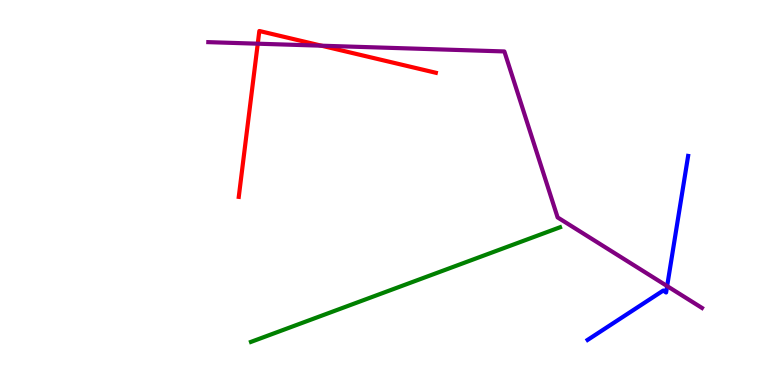[{'lines': ['blue', 'red'], 'intersections': []}, {'lines': ['green', 'red'], 'intersections': []}, {'lines': ['purple', 'red'], 'intersections': [{'x': 3.33, 'y': 8.87}, {'x': 4.15, 'y': 8.81}]}, {'lines': ['blue', 'green'], 'intersections': []}, {'lines': ['blue', 'purple'], 'intersections': [{'x': 8.61, 'y': 2.57}]}, {'lines': ['green', 'purple'], 'intersections': []}]